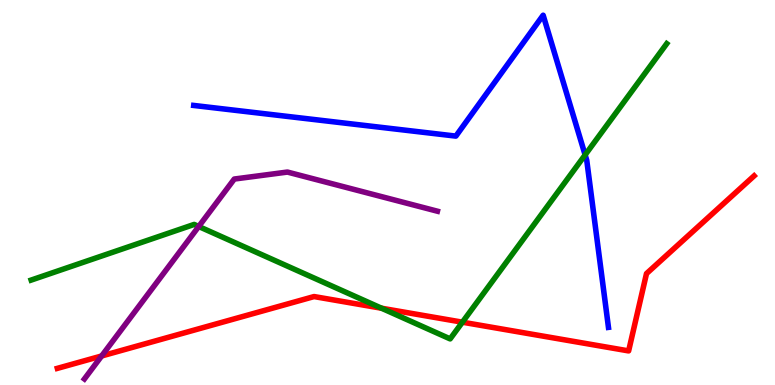[{'lines': ['blue', 'red'], 'intersections': []}, {'lines': ['green', 'red'], 'intersections': [{'x': 4.92, 'y': 1.99}, {'x': 5.97, 'y': 1.63}]}, {'lines': ['purple', 'red'], 'intersections': [{'x': 1.31, 'y': 0.754}]}, {'lines': ['blue', 'green'], 'intersections': [{'x': 7.55, 'y': 5.98}]}, {'lines': ['blue', 'purple'], 'intersections': []}, {'lines': ['green', 'purple'], 'intersections': [{'x': 2.56, 'y': 4.12}]}]